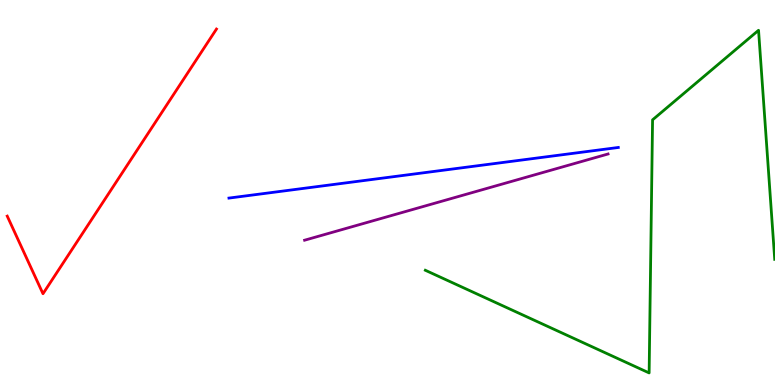[{'lines': ['blue', 'red'], 'intersections': []}, {'lines': ['green', 'red'], 'intersections': []}, {'lines': ['purple', 'red'], 'intersections': []}, {'lines': ['blue', 'green'], 'intersections': []}, {'lines': ['blue', 'purple'], 'intersections': []}, {'lines': ['green', 'purple'], 'intersections': []}]